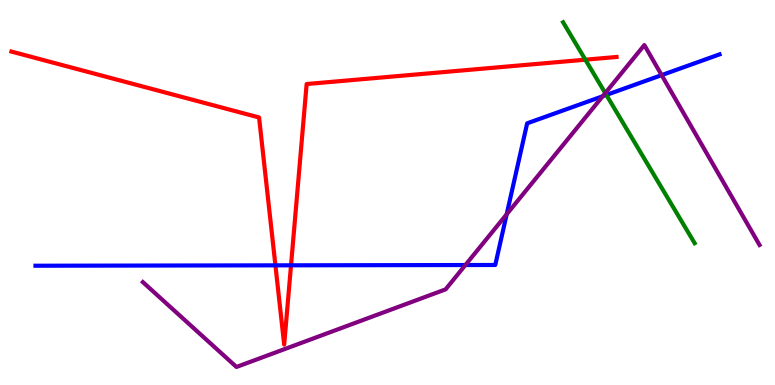[{'lines': ['blue', 'red'], 'intersections': [{'x': 3.55, 'y': 3.11}, {'x': 3.76, 'y': 3.11}]}, {'lines': ['green', 'red'], 'intersections': [{'x': 7.55, 'y': 8.45}]}, {'lines': ['purple', 'red'], 'intersections': []}, {'lines': ['blue', 'green'], 'intersections': [{'x': 7.82, 'y': 7.53}]}, {'lines': ['blue', 'purple'], 'intersections': [{'x': 6.0, 'y': 3.12}, {'x': 6.54, 'y': 4.43}, {'x': 7.78, 'y': 7.5}, {'x': 8.54, 'y': 8.05}]}, {'lines': ['green', 'purple'], 'intersections': [{'x': 7.81, 'y': 7.58}]}]